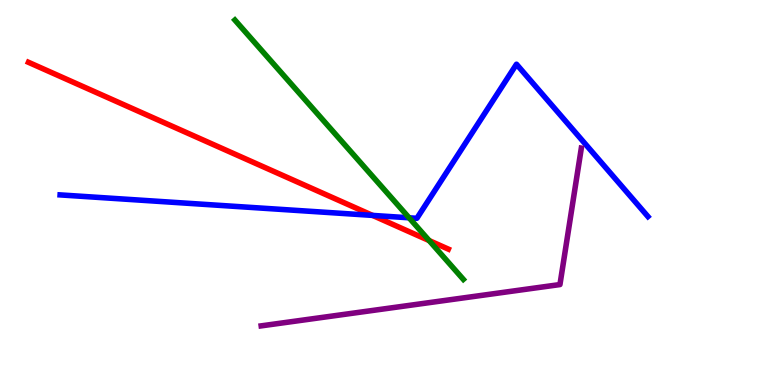[{'lines': ['blue', 'red'], 'intersections': [{'x': 4.81, 'y': 4.41}]}, {'lines': ['green', 'red'], 'intersections': [{'x': 5.54, 'y': 3.75}]}, {'lines': ['purple', 'red'], 'intersections': []}, {'lines': ['blue', 'green'], 'intersections': [{'x': 5.28, 'y': 4.34}]}, {'lines': ['blue', 'purple'], 'intersections': []}, {'lines': ['green', 'purple'], 'intersections': []}]